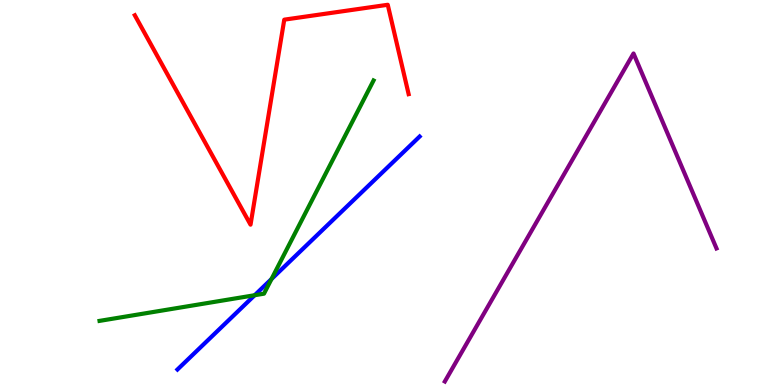[{'lines': ['blue', 'red'], 'intersections': []}, {'lines': ['green', 'red'], 'intersections': []}, {'lines': ['purple', 'red'], 'intersections': []}, {'lines': ['blue', 'green'], 'intersections': [{'x': 3.29, 'y': 2.33}, {'x': 3.5, 'y': 2.75}]}, {'lines': ['blue', 'purple'], 'intersections': []}, {'lines': ['green', 'purple'], 'intersections': []}]